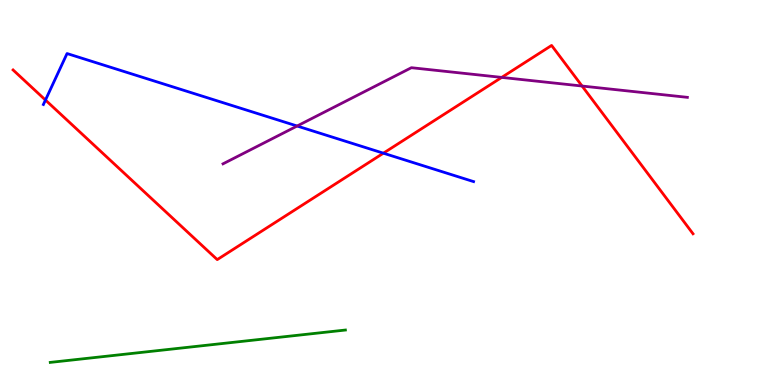[{'lines': ['blue', 'red'], 'intersections': [{'x': 0.587, 'y': 7.4}, {'x': 4.95, 'y': 6.02}]}, {'lines': ['green', 'red'], 'intersections': []}, {'lines': ['purple', 'red'], 'intersections': [{'x': 6.47, 'y': 7.99}, {'x': 7.51, 'y': 7.77}]}, {'lines': ['blue', 'green'], 'intersections': []}, {'lines': ['blue', 'purple'], 'intersections': [{'x': 3.83, 'y': 6.73}]}, {'lines': ['green', 'purple'], 'intersections': []}]